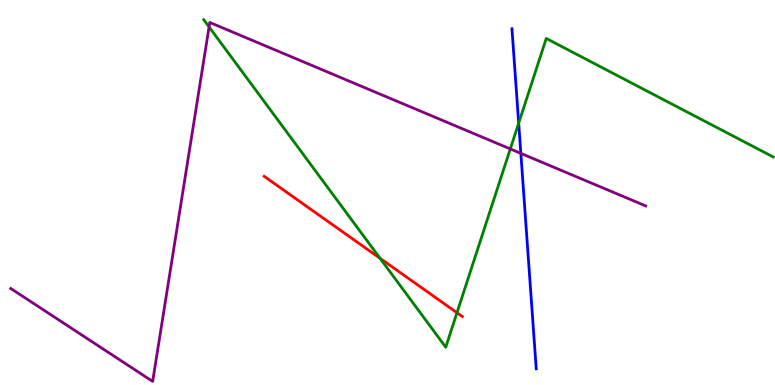[{'lines': ['blue', 'red'], 'intersections': []}, {'lines': ['green', 'red'], 'intersections': [{'x': 4.9, 'y': 3.29}, {'x': 5.9, 'y': 1.88}]}, {'lines': ['purple', 'red'], 'intersections': []}, {'lines': ['blue', 'green'], 'intersections': [{'x': 6.69, 'y': 6.8}]}, {'lines': ['blue', 'purple'], 'intersections': [{'x': 6.72, 'y': 6.02}]}, {'lines': ['green', 'purple'], 'intersections': [{'x': 2.7, 'y': 9.3}, {'x': 6.58, 'y': 6.13}]}]